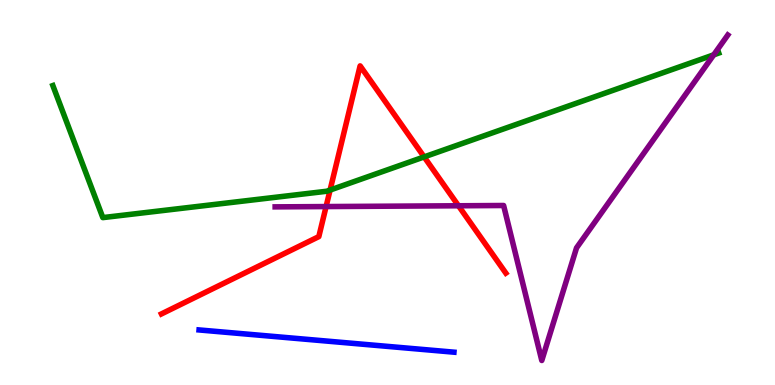[{'lines': ['blue', 'red'], 'intersections': []}, {'lines': ['green', 'red'], 'intersections': [{'x': 4.26, 'y': 5.06}, {'x': 5.47, 'y': 5.92}]}, {'lines': ['purple', 'red'], 'intersections': [{'x': 4.21, 'y': 4.63}, {'x': 5.92, 'y': 4.66}]}, {'lines': ['blue', 'green'], 'intersections': []}, {'lines': ['blue', 'purple'], 'intersections': []}, {'lines': ['green', 'purple'], 'intersections': [{'x': 9.21, 'y': 8.58}]}]